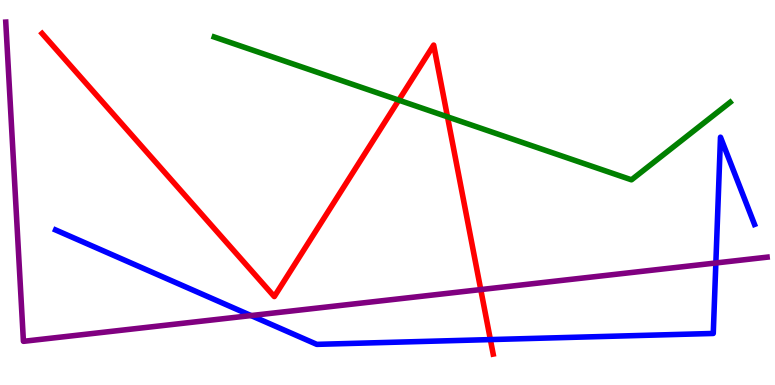[{'lines': ['blue', 'red'], 'intersections': [{'x': 6.33, 'y': 1.18}]}, {'lines': ['green', 'red'], 'intersections': [{'x': 5.15, 'y': 7.4}, {'x': 5.77, 'y': 6.97}]}, {'lines': ['purple', 'red'], 'intersections': [{'x': 6.2, 'y': 2.48}]}, {'lines': ['blue', 'green'], 'intersections': []}, {'lines': ['blue', 'purple'], 'intersections': [{'x': 3.24, 'y': 1.8}, {'x': 9.24, 'y': 3.17}]}, {'lines': ['green', 'purple'], 'intersections': []}]